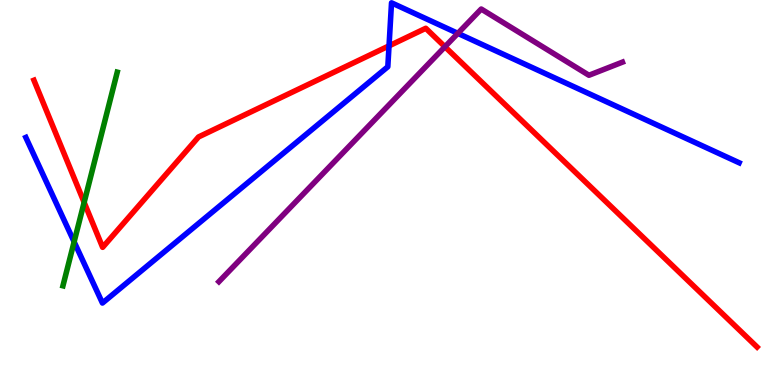[{'lines': ['blue', 'red'], 'intersections': [{'x': 5.02, 'y': 8.81}]}, {'lines': ['green', 'red'], 'intersections': [{'x': 1.09, 'y': 4.74}]}, {'lines': ['purple', 'red'], 'intersections': [{'x': 5.74, 'y': 8.79}]}, {'lines': ['blue', 'green'], 'intersections': [{'x': 0.956, 'y': 3.72}]}, {'lines': ['blue', 'purple'], 'intersections': [{'x': 5.91, 'y': 9.13}]}, {'lines': ['green', 'purple'], 'intersections': []}]